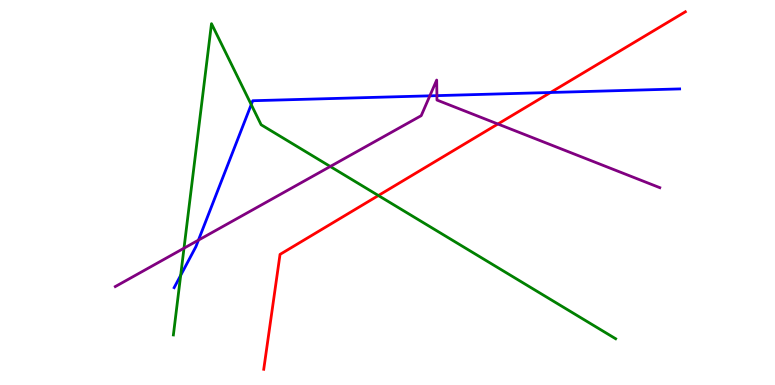[{'lines': ['blue', 'red'], 'intersections': [{'x': 7.1, 'y': 7.6}]}, {'lines': ['green', 'red'], 'intersections': [{'x': 4.88, 'y': 4.92}]}, {'lines': ['purple', 'red'], 'intersections': [{'x': 6.42, 'y': 6.78}]}, {'lines': ['blue', 'green'], 'intersections': [{'x': 2.33, 'y': 2.85}, {'x': 3.24, 'y': 7.28}]}, {'lines': ['blue', 'purple'], 'intersections': [{'x': 2.56, 'y': 3.76}, {'x': 5.55, 'y': 7.51}, {'x': 5.64, 'y': 7.52}]}, {'lines': ['green', 'purple'], 'intersections': [{'x': 2.37, 'y': 3.55}, {'x': 4.26, 'y': 5.68}]}]